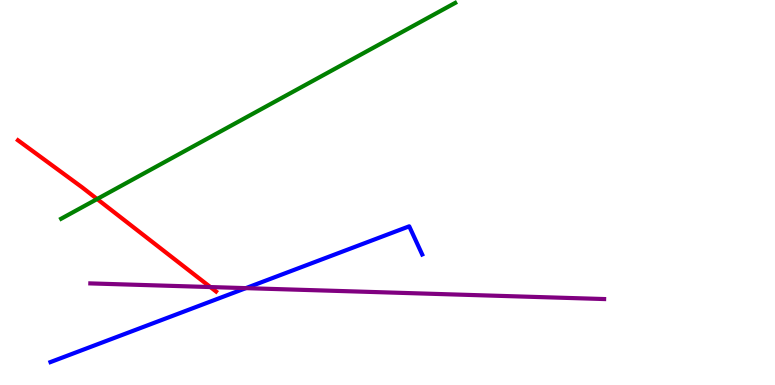[{'lines': ['blue', 'red'], 'intersections': []}, {'lines': ['green', 'red'], 'intersections': [{'x': 1.25, 'y': 4.83}]}, {'lines': ['purple', 'red'], 'intersections': [{'x': 2.71, 'y': 2.54}]}, {'lines': ['blue', 'green'], 'intersections': []}, {'lines': ['blue', 'purple'], 'intersections': [{'x': 3.17, 'y': 2.52}]}, {'lines': ['green', 'purple'], 'intersections': []}]